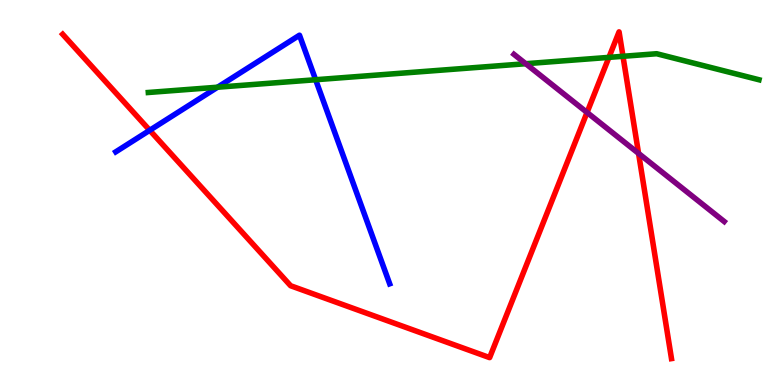[{'lines': ['blue', 'red'], 'intersections': [{'x': 1.93, 'y': 6.62}]}, {'lines': ['green', 'red'], 'intersections': [{'x': 7.86, 'y': 8.51}, {'x': 8.04, 'y': 8.54}]}, {'lines': ['purple', 'red'], 'intersections': [{'x': 7.57, 'y': 7.08}, {'x': 8.24, 'y': 6.02}]}, {'lines': ['blue', 'green'], 'intersections': [{'x': 2.81, 'y': 7.73}, {'x': 4.07, 'y': 7.93}]}, {'lines': ['blue', 'purple'], 'intersections': []}, {'lines': ['green', 'purple'], 'intersections': [{'x': 6.78, 'y': 8.35}]}]